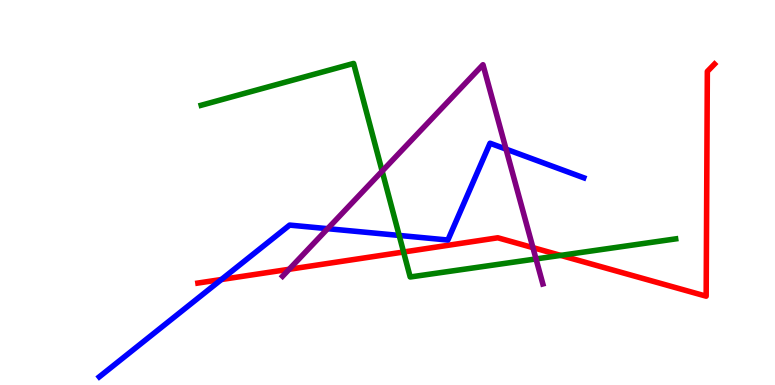[{'lines': ['blue', 'red'], 'intersections': [{'x': 2.86, 'y': 2.74}]}, {'lines': ['green', 'red'], 'intersections': [{'x': 5.21, 'y': 3.45}, {'x': 7.23, 'y': 3.37}]}, {'lines': ['purple', 'red'], 'intersections': [{'x': 3.73, 'y': 3.01}, {'x': 6.88, 'y': 3.57}]}, {'lines': ['blue', 'green'], 'intersections': [{'x': 5.15, 'y': 3.88}]}, {'lines': ['blue', 'purple'], 'intersections': [{'x': 4.23, 'y': 4.06}, {'x': 6.53, 'y': 6.13}]}, {'lines': ['green', 'purple'], 'intersections': [{'x': 4.93, 'y': 5.55}, {'x': 6.92, 'y': 3.27}]}]